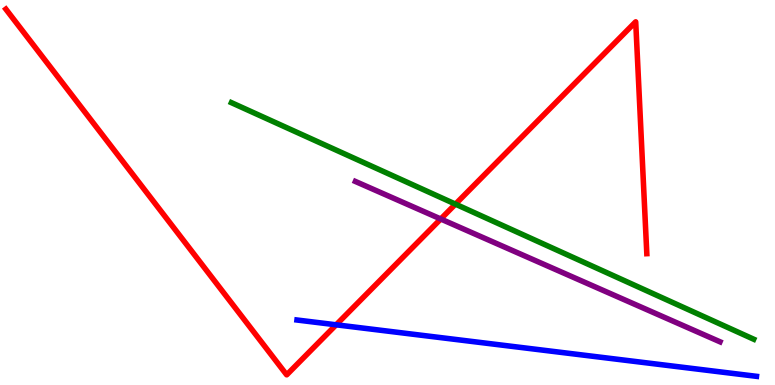[{'lines': ['blue', 'red'], 'intersections': [{'x': 4.34, 'y': 1.56}]}, {'lines': ['green', 'red'], 'intersections': [{'x': 5.88, 'y': 4.7}]}, {'lines': ['purple', 'red'], 'intersections': [{'x': 5.69, 'y': 4.31}]}, {'lines': ['blue', 'green'], 'intersections': []}, {'lines': ['blue', 'purple'], 'intersections': []}, {'lines': ['green', 'purple'], 'intersections': []}]